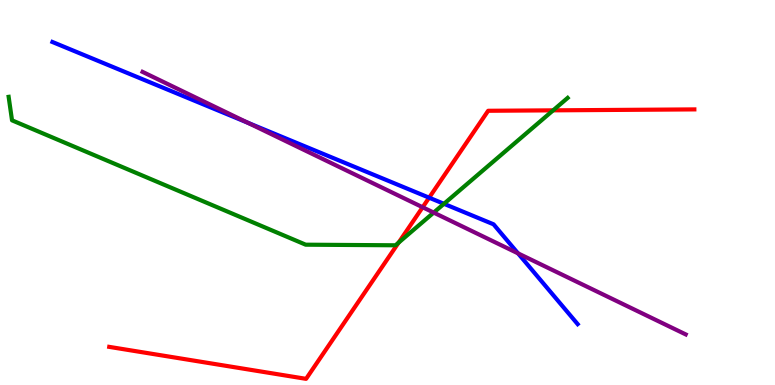[{'lines': ['blue', 'red'], 'intersections': [{'x': 5.54, 'y': 4.87}]}, {'lines': ['green', 'red'], 'intersections': [{'x': 5.14, 'y': 3.7}, {'x': 7.14, 'y': 7.13}]}, {'lines': ['purple', 'red'], 'intersections': [{'x': 5.45, 'y': 4.62}]}, {'lines': ['blue', 'green'], 'intersections': [{'x': 5.73, 'y': 4.71}]}, {'lines': ['blue', 'purple'], 'intersections': [{'x': 3.19, 'y': 6.81}, {'x': 6.68, 'y': 3.42}]}, {'lines': ['green', 'purple'], 'intersections': [{'x': 5.6, 'y': 4.48}]}]